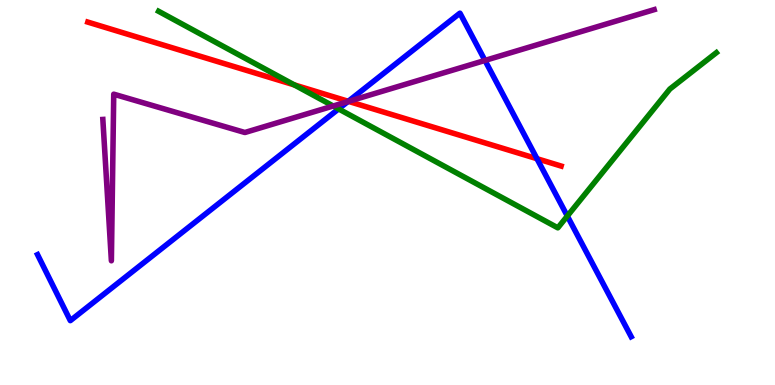[{'lines': ['blue', 'red'], 'intersections': [{'x': 4.49, 'y': 7.37}, {'x': 6.93, 'y': 5.88}]}, {'lines': ['green', 'red'], 'intersections': [{'x': 3.8, 'y': 7.8}]}, {'lines': ['purple', 'red'], 'intersections': [{'x': 4.5, 'y': 7.37}]}, {'lines': ['blue', 'green'], 'intersections': [{'x': 4.37, 'y': 7.17}, {'x': 7.32, 'y': 4.39}]}, {'lines': ['blue', 'purple'], 'intersections': [{'x': 4.49, 'y': 7.36}, {'x': 6.26, 'y': 8.43}]}, {'lines': ['green', 'purple'], 'intersections': [{'x': 4.3, 'y': 7.25}]}]